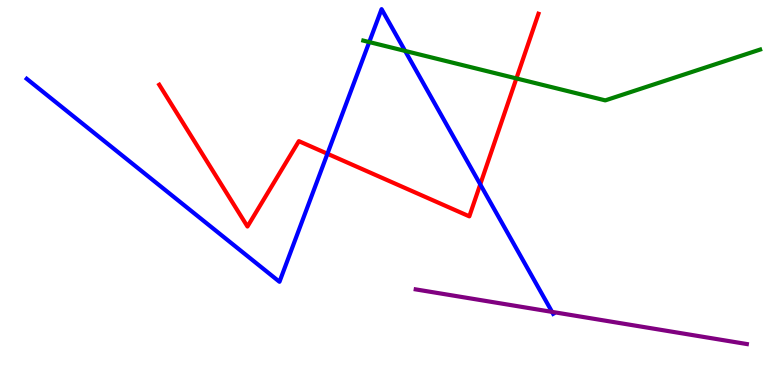[{'lines': ['blue', 'red'], 'intersections': [{'x': 4.22, 'y': 6.01}, {'x': 6.2, 'y': 5.21}]}, {'lines': ['green', 'red'], 'intersections': [{'x': 6.66, 'y': 7.96}]}, {'lines': ['purple', 'red'], 'intersections': []}, {'lines': ['blue', 'green'], 'intersections': [{'x': 4.76, 'y': 8.91}, {'x': 5.23, 'y': 8.68}]}, {'lines': ['blue', 'purple'], 'intersections': [{'x': 7.12, 'y': 1.9}]}, {'lines': ['green', 'purple'], 'intersections': []}]